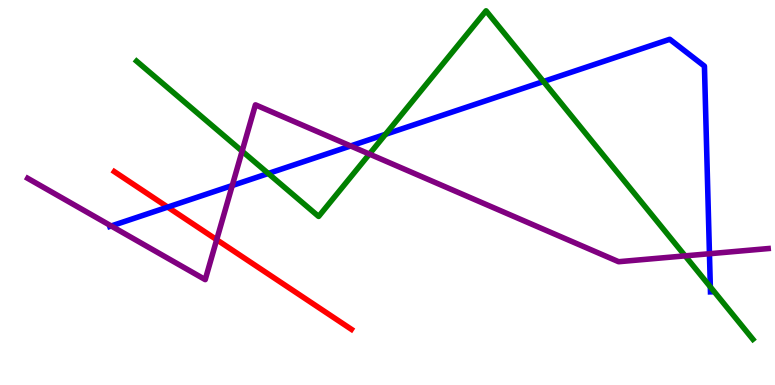[{'lines': ['blue', 'red'], 'intersections': [{'x': 2.16, 'y': 4.62}]}, {'lines': ['green', 'red'], 'intersections': []}, {'lines': ['purple', 'red'], 'intersections': [{'x': 2.8, 'y': 3.77}]}, {'lines': ['blue', 'green'], 'intersections': [{'x': 3.46, 'y': 5.49}, {'x': 4.97, 'y': 6.51}, {'x': 7.01, 'y': 7.88}, {'x': 9.17, 'y': 2.55}]}, {'lines': ['blue', 'purple'], 'intersections': [{'x': 1.44, 'y': 4.13}, {'x': 3.0, 'y': 5.18}, {'x': 4.52, 'y': 6.21}, {'x': 9.15, 'y': 3.41}]}, {'lines': ['green', 'purple'], 'intersections': [{'x': 3.12, 'y': 6.07}, {'x': 4.77, 'y': 6.0}, {'x': 8.84, 'y': 3.35}]}]